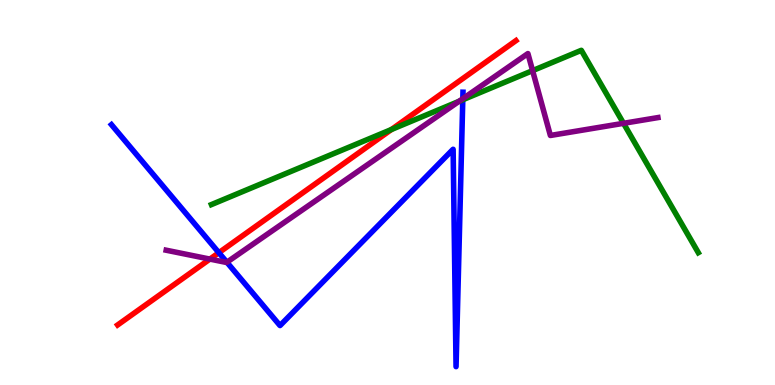[{'lines': ['blue', 'red'], 'intersections': [{'x': 2.82, 'y': 3.44}]}, {'lines': ['green', 'red'], 'intersections': [{'x': 5.05, 'y': 6.64}]}, {'lines': ['purple', 'red'], 'intersections': [{'x': 2.71, 'y': 3.27}]}, {'lines': ['blue', 'green'], 'intersections': [{'x': 5.97, 'y': 7.41}]}, {'lines': ['blue', 'purple'], 'intersections': [{'x': 2.93, 'y': 3.19}, {'x': 5.97, 'y': 7.44}]}, {'lines': ['green', 'purple'], 'intersections': [{'x': 5.92, 'y': 7.37}, {'x': 6.87, 'y': 8.17}, {'x': 8.05, 'y': 6.8}]}]